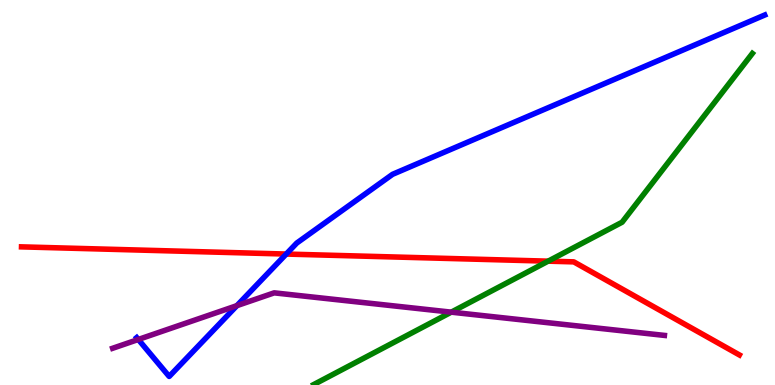[{'lines': ['blue', 'red'], 'intersections': [{'x': 3.69, 'y': 3.4}]}, {'lines': ['green', 'red'], 'intersections': [{'x': 7.07, 'y': 3.22}]}, {'lines': ['purple', 'red'], 'intersections': []}, {'lines': ['blue', 'green'], 'intersections': []}, {'lines': ['blue', 'purple'], 'intersections': [{'x': 1.78, 'y': 1.18}, {'x': 3.06, 'y': 2.06}]}, {'lines': ['green', 'purple'], 'intersections': [{'x': 5.82, 'y': 1.89}]}]